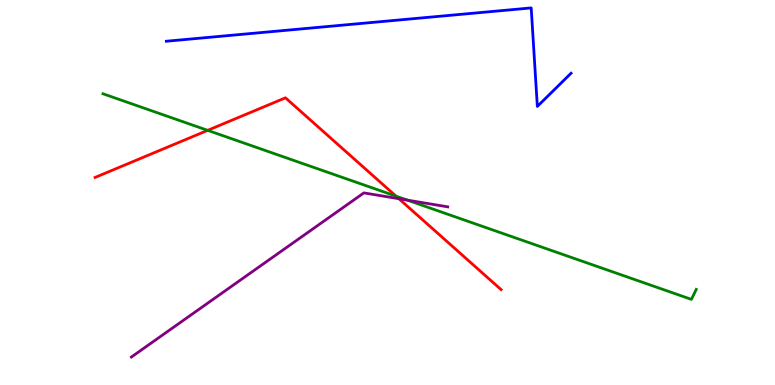[{'lines': ['blue', 'red'], 'intersections': []}, {'lines': ['green', 'red'], 'intersections': [{'x': 2.68, 'y': 6.61}, {'x': 5.11, 'y': 4.9}]}, {'lines': ['purple', 'red'], 'intersections': [{'x': 5.15, 'y': 4.84}]}, {'lines': ['blue', 'green'], 'intersections': []}, {'lines': ['blue', 'purple'], 'intersections': []}, {'lines': ['green', 'purple'], 'intersections': [{'x': 5.26, 'y': 4.8}]}]